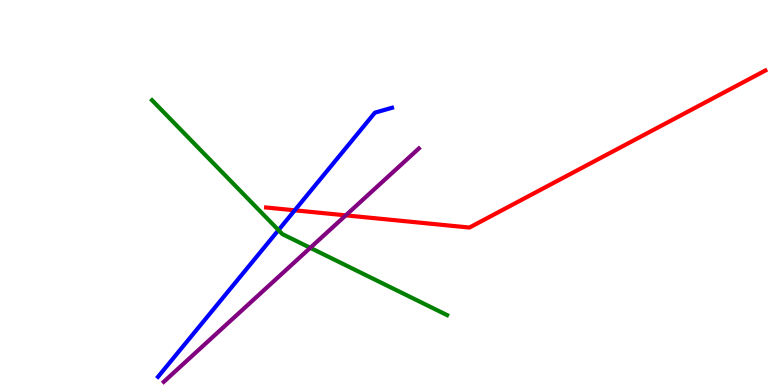[{'lines': ['blue', 'red'], 'intersections': [{'x': 3.8, 'y': 4.54}]}, {'lines': ['green', 'red'], 'intersections': []}, {'lines': ['purple', 'red'], 'intersections': [{'x': 4.46, 'y': 4.41}]}, {'lines': ['blue', 'green'], 'intersections': [{'x': 3.59, 'y': 4.02}]}, {'lines': ['blue', 'purple'], 'intersections': []}, {'lines': ['green', 'purple'], 'intersections': [{'x': 4.0, 'y': 3.56}]}]